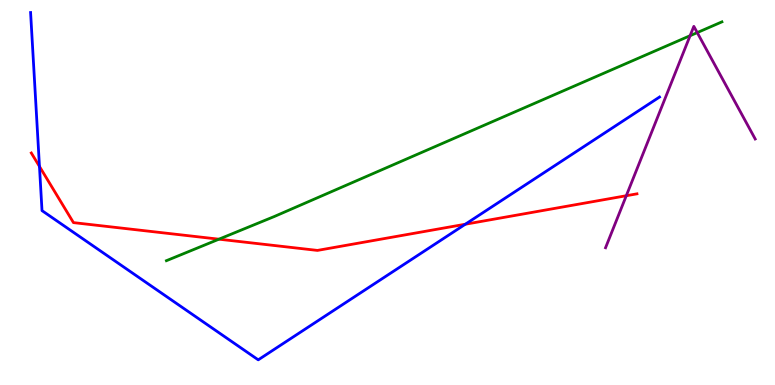[{'lines': ['blue', 'red'], 'intersections': [{'x': 0.509, 'y': 5.68}, {'x': 6.0, 'y': 4.18}]}, {'lines': ['green', 'red'], 'intersections': [{'x': 2.82, 'y': 3.79}]}, {'lines': ['purple', 'red'], 'intersections': [{'x': 8.08, 'y': 4.92}]}, {'lines': ['blue', 'green'], 'intersections': []}, {'lines': ['blue', 'purple'], 'intersections': []}, {'lines': ['green', 'purple'], 'intersections': [{'x': 8.9, 'y': 9.07}, {'x': 9.0, 'y': 9.15}]}]